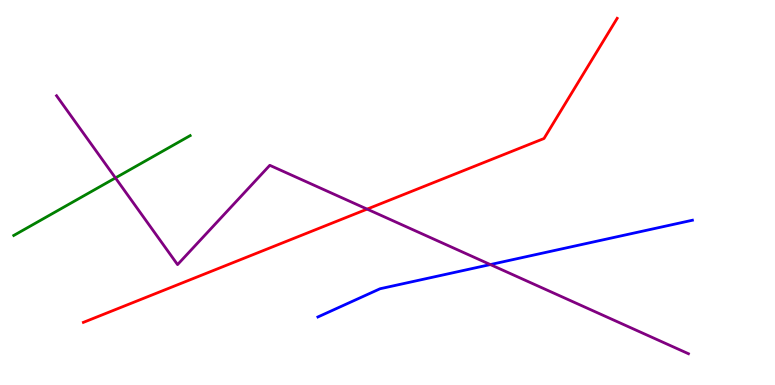[{'lines': ['blue', 'red'], 'intersections': []}, {'lines': ['green', 'red'], 'intersections': []}, {'lines': ['purple', 'red'], 'intersections': [{'x': 4.74, 'y': 4.57}]}, {'lines': ['blue', 'green'], 'intersections': []}, {'lines': ['blue', 'purple'], 'intersections': [{'x': 6.33, 'y': 3.13}]}, {'lines': ['green', 'purple'], 'intersections': [{'x': 1.49, 'y': 5.38}]}]